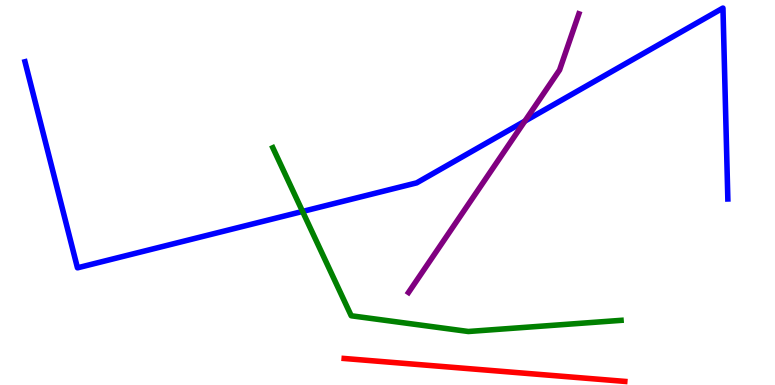[{'lines': ['blue', 'red'], 'intersections': []}, {'lines': ['green', 'red'], 'intersections': []}, {'lines': ['purple', 'red'], 'intersections': []}, {'lines': ['blue', 'green'], 'intersections': [{'x': 3.9, 'y': 4.51}]}, {'lines': ['blue', 'purple'], 'intersections': [{'x': 6.77, 'y': 6.85}]}, {'lines': ['green', 'purple'], 'intersections': []}]